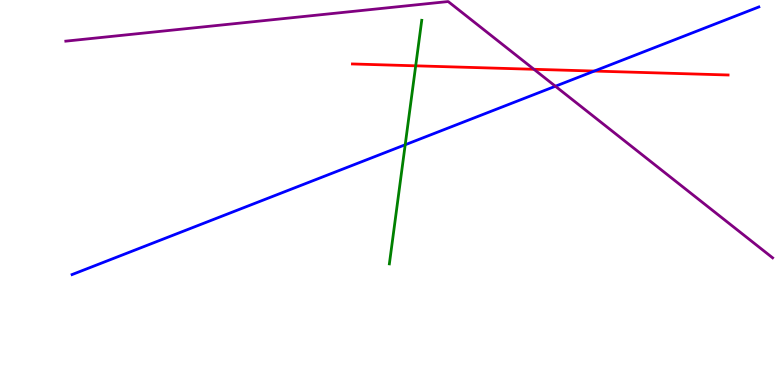[{'lines': ['blue', 'red'], 'intersections': [{'x': 7.67, 'y': 8.15}]}, {'lines': ['green', 'red'], 'intersections': [{'x': 5.36, 'y': 8.29}]}, {'lines': ['purple', 'red'], 'intersections': [{'x': 6.89, 'y': 8.2}]}, {'lines': ['blue', 'green'], 'intersections': [{'x': 5.23, 'y': 6.24}]}, {'lines': ['blue', 'purple'], 'intersections': [{'x': 7.17, 'y': 7.76}]}, {'lines': ['green', 'purple'], 'intersections': []}]